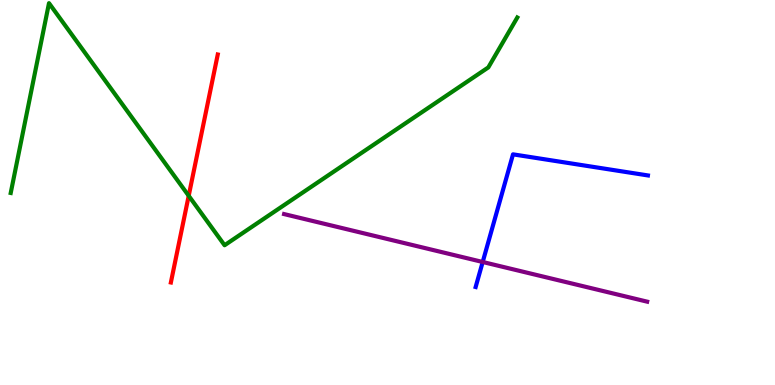[{'lines': ['blue', 'red'], 'intersections': []}, {'lines': ['green', 'red'], 'intersections': [{'x': 2.43, 'y': 4.91}]}, {'lines': ['purple', 'red'], 'intersections': []}, {'lines': ['blue', 'green'], 'intersections': []}, {'lines': ['blue', 'purple'], 'intersections': [{'x': 6.23, 'y': 3.2}]}, {'lines': ['green', 'purple'], 'intersections': []}]